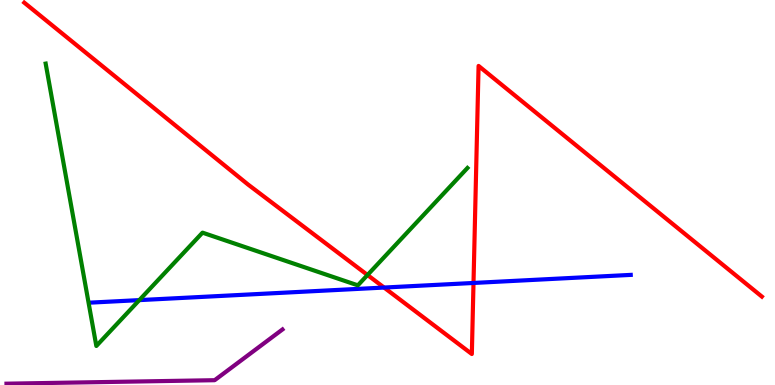[{'lines': ['blue', 'red'], 'intersections': [{'x': 4.96, 'y': 2.53}, {'x': 6.11, 'y': 2.65}]}, {'lines': ['green', 'red'], 'intersections': [{'x': 4.74, 'y': 2.86}]}, {'lines': ['purple', 'red'], 'intersections': []}, {'lines': ['blue', 'green'], 'intersections': [{'x': 1.8, 'y': 2.2}]}, {'lines': ['blue', 'purple'], 'intersections': []}, {'lines': ['green', 'purple'], 'intersections': []}]